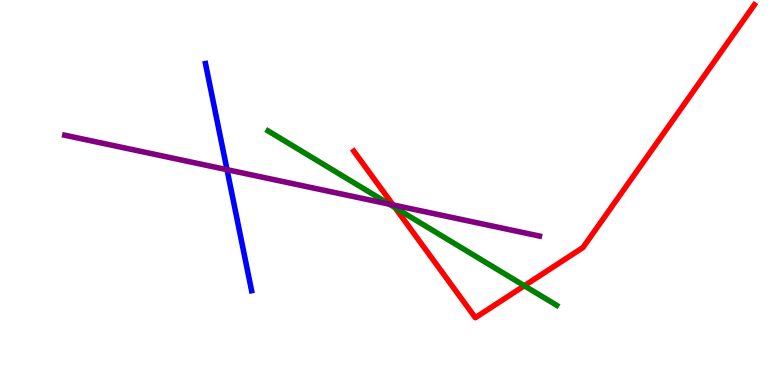[{'lines': ['blue', 'red'], 'intersections': []}, {'lines': ['green', 'red'], 'intersections': [{'x': 5.1, 'y': 4.61}, {'x': 6.77, 'y': 2.58}]}, {'lines': ['purple', 'red'], 'intersections': [{'x': 5.07, 'y': 4.68}]}, {'lines': ['blue', 'green'], 'intersections': []}, {'lines': ['blue', 'purple'], 'intersections': [{'x': 2.93, 'y': 5.59}]}, {'lines': ['green', 'purple'], 'intersections': [{'x': 5.02, 'y': 4.7}]}]